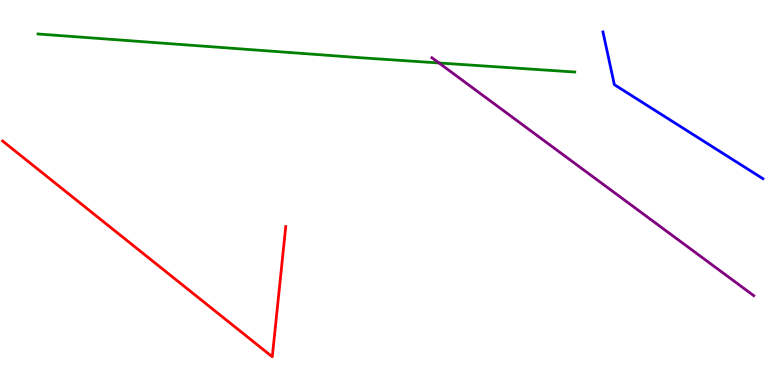[{'lines': ['blue', 'red'], 'intersections': []}, {'lines': ['green', 'red'], 'intersections': []}, {'lines': ['purple', 'red'], 'intersections': []}, {'lines': ['blue', 'green'], 'intersections': []}, {'lines': ['blue', 'purple'], 'intersections': []}, {'lines': ['green', 'purple'], 'intersections': [{'x': 5.66, 'y': 8.36}]}]